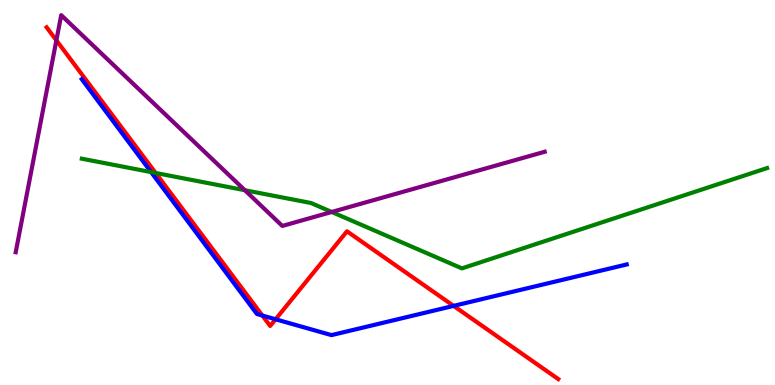[{'lines': ['blue', 'red'], 'intersections': [{'x': 3.39, 'y': 1.8}, {'x': 3.56, 'y': 1.71}, {'x': 5.85, 'y': 2.05}]}, {'lines': ['green', 'red'], 'intersections': [{'x': 2.01, 'y': 5.51}]}, {'lines': ['purple', 'red'], 'intersections': [{'x': 0.727, 'y': 8.95}]}, {'lines': ['blue', 'green'], 'intersections': [{'x': 1.95, 'y': 5.53}]}, {'lines': ['blue', 'purple'], 'intersections': []}, {'lines': ['green', 'purple'], 'intersections': [{'x': 3.16, 'y': 5.06}, {'x': 4.28, 'y': 4.49}]}]